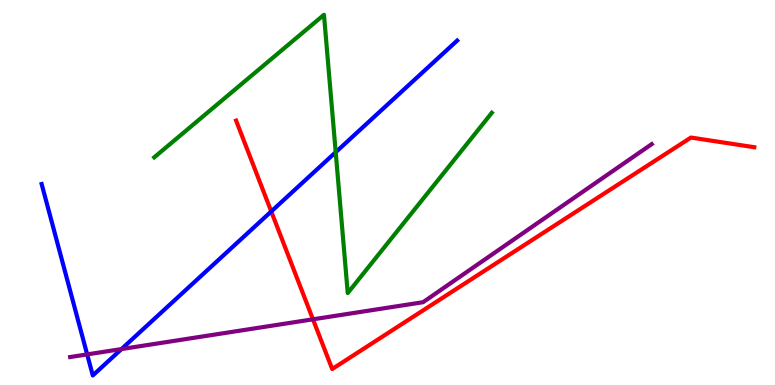[{'lines': ['blue', 'red'], 'intersections': [{'x': 3.5, 'y': 4.51}]}, {'lines': ['green', 'red'], 'intersections': []}, {'lines': ['purple', 'red'], 'intersections': [{'x': 4.04, 'y': 1.71}]}, {'lines': ['blue', 'green'], 'intersections': [{'x': 4.33, 'y': 6.05}]}, {'lines': ['blue', 'purple'], 'intersections': [{'x': 1.12, 'y': 0.795}, {'x': 1.57, 'y': 0.933}]}, {'lines': ['green', 'purple'], 'intersections': []}]